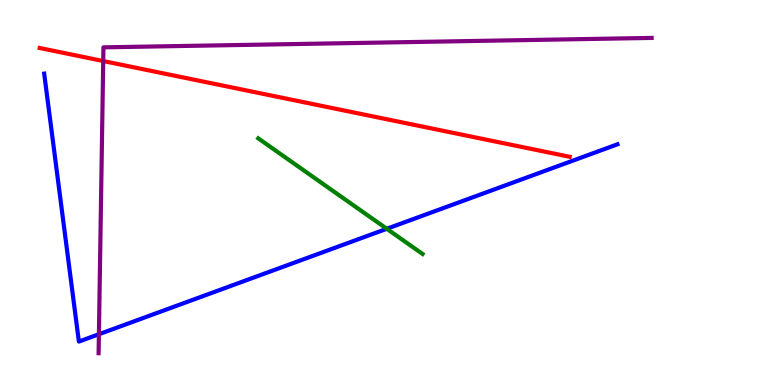[{'lines': ['blue', 'red'], 'intersections': []}, {'lines': ['green', 'red'], 'intersections': []}, {'lines': ['purple', 'red'], 'intersections': [{'x': 1.33, 'y': 8.41}]}, {'lines': ['blue', 'green'], 'intersections': [{'x': 4.99, 'y': 4.06}]}, {'lines': ['blue', 'purple'], 'intersections': [{'x': 1.28, 'y': 1.32}]}, {'lines': ['green', 'purple'], 'intersections': []}]